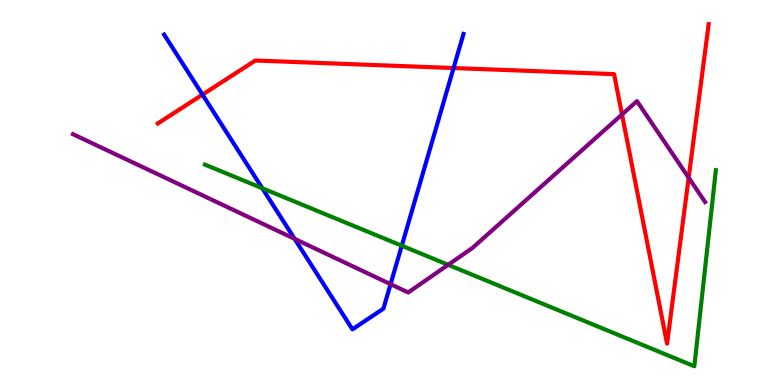[{'lines': ['blue', 'red'], 'intersections': [{'x': 2.61, 'y': 7.54}, {'x': 5.85, 'y': 8.23}]}, {'lines': ['green', 'red'], 'intersections': []}, {'lines': ['purple', 'red'], 'intersections': [{'x': 8.03, 'y': 7.03}, {'x': 8.89, 'y': 5.38}]}, {'lines': ['blue', 'green'], 'intersections': [{'x': 3.38, 'y': 5.11}, {'x': 5.18, 'y': 3.62}]}, {'lines': ['blue', 'purple'], 'intersections': [{'x': 3.8, 'y': 3.8}, {'x': 5.04, 'y': 2.62}]}, {'lines': ['green', 'purple'], 'intersections': [{'x': 5.78, 'y': 3.12}]}]